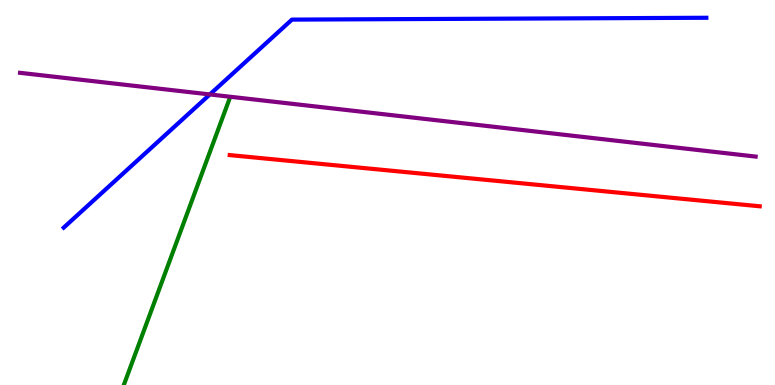[{'lines': ['blue', 'red'], 'intersections': []}, {'lines': ['green', 'red'], 'intersections': []}, {'lines': ['purple', 'red'], 'intersections': []}, {'lines': ['blue', 'green'], 'intersections': []}, {'lines': ['blue', 'purple'], 'intersections': [{'x': 2.71, 'y': 7.55}]}, {'lines': ['green', 'purple'], 'intersections': []}]